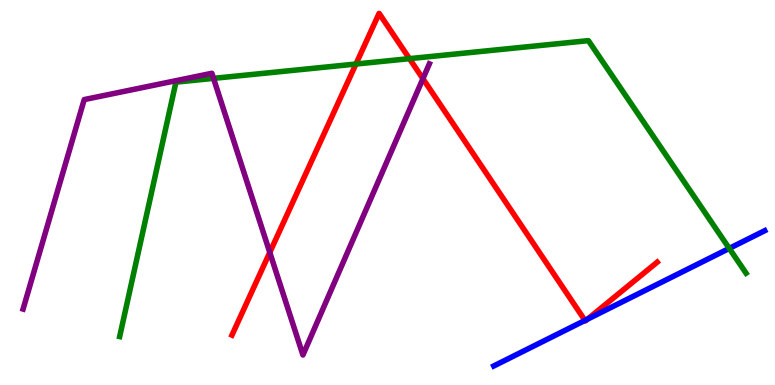[{'lines': ['blue', 'red'], 'intersections': [{'x': 7.55, 'y': 1.68}, {'x': 7.58, 'y': 1.71}]}, {'lines': ['green', 'red'], 'intersections': [{'x': 4.59, 'y': 8.34}, {'x': 5.28, 'y': 8.48}]}, {'lines': ['purple', 'red'], 'intersections': [{'x': 3.48, 'y': 3.44}, {'x': 5.46, 'y': 7.96}]}, {'lines': ['blue', 'green'], 'intersections': [{'x': 9.41, 'y': 3.55}]}, {'lines': ['blue', 'purple'], 'intersections': []}, {'lines': ['green', 'purple'], 'intersections': [{'x': 2.76, 'y': 7.96}]}]